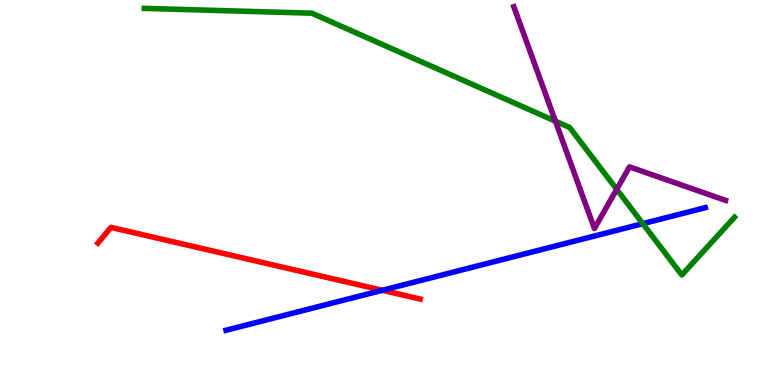[{'lines': ['blue', 'red'], 'intersections': [{'x': 4.93, 'y': 2.46}]}, {'lines': ['green', 'red'], 'intersections': []}, {'lines': ['purple', 'red'], 'intersections': []}, {'lines': ['blue', 'green'], 'intersections': [{'x': 8.29, 'y': 4.19}]}, {'lines': ['blue', 'purple'], 'intersections': []}, {'lines': ['green', 'purple'], 'intersections': [{'x': 7.17, 'y': 6.85}, {'x': 7.96, 'y': 5.08}]}]